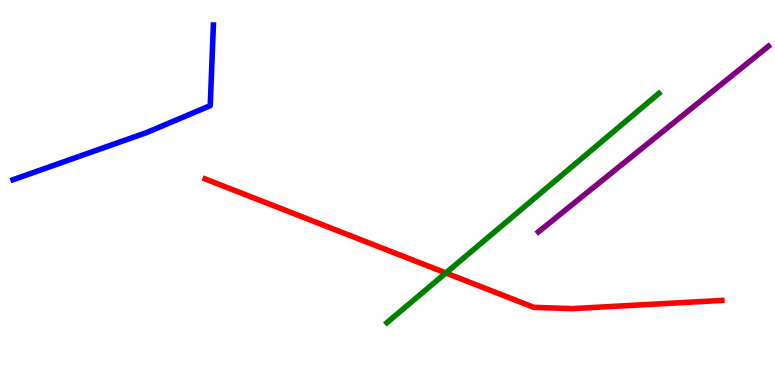[{'lines': ['blue', 'red'], 'intersections': []}, {'lines': ['green', 'red'], 'intersections': [{'x': 5.75, 'y': 2.91}]}, {'lines': ['purple', 'red'], 'intersections': []}, {'lines': ['blue', 'green'], 'intersections': []}, {'lines': ['blue', 'purple'], 'intersections': []}, {'lines': ['green', 'purple'], 'intersections': []}]